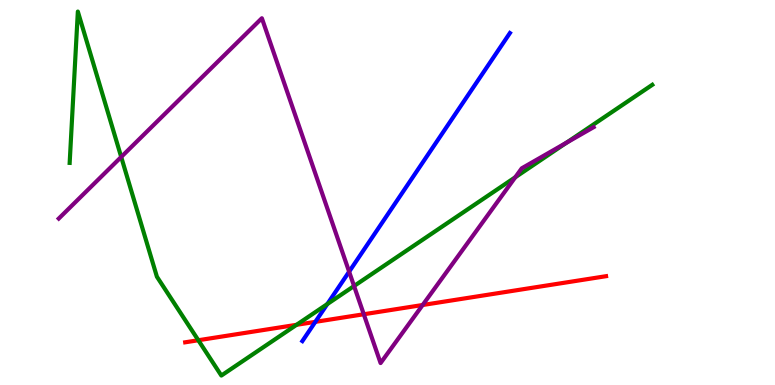[{'lines': ['blue', 'red'], 'intersections': [{'x': 4.07, 'y': 1.64}]}, {'lines': ['green', 'red'], 'intersections': [{'x': 2.56, 'y': 1.16}, {'x': 3.83, 'y': 1.56}]}, {'lines': ['purple', 'red'], 'intersections': [{'x': 4.69, 'y': 1.84}, {'x': 5.45, 'y': 2.08}]}, {'lines': ['blue', 'green'], 'intersections': [{'x': 4.22, 'y': 2.1}]}, {'lines': ['blue', 'purple'], 'intersections': [{'x': 4.5, 'y': 2.94}]}, {'lines': ['green', 'purple'], 'intersections': [{'x': 1.56, 'y': 5.92}, {'x': 4.57, 'y': 2.57}, {'x': 6.65, 'y': 5.4}, {'x': 7.31, 'y': 6.29}]}]